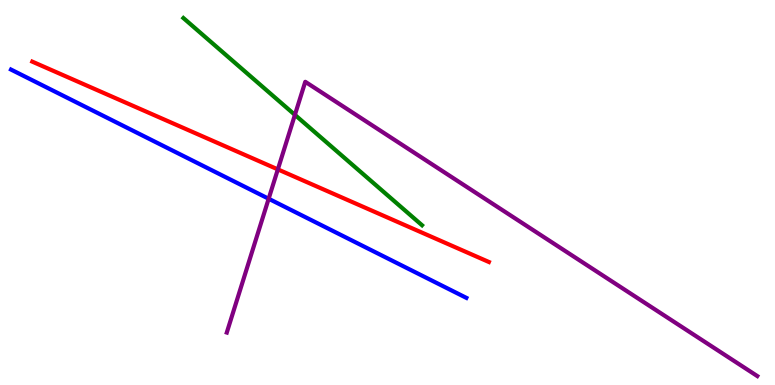[{'lines': ['blue', 'red'], 'intersections': []}, {'lines': ['green', 'red'], 'intersections': []}, {'lines': ['purple', 'red'], 'intersections': [{'x': 3.59, 'y': 5.6}]}, {'lines': ['blue', 'green'], 'intersections': []}, {'lines': ['blue', 'purple'], 'intersections': [{'x': 3.47, 'y': 4.84}]}, {'lines': ['green', 'purple'], 'intersections': [{'x': 3.81, 'y': 7.02}]}]